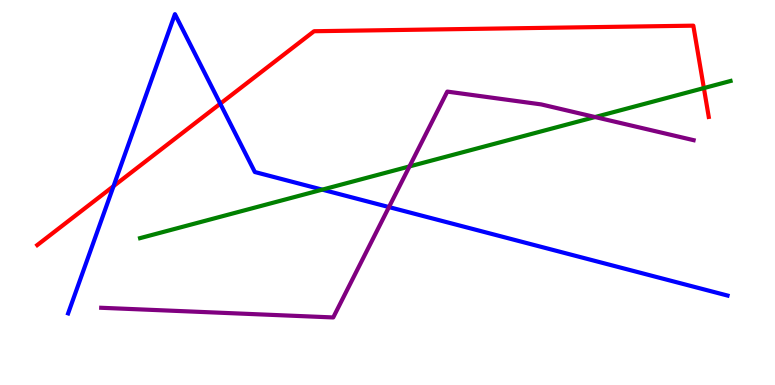[{'lines': ['blue', 'red'], 'intersections': [{'x': 1.47, 'y': 5.16}, {'x': 2.84, 'y': 7.31}]}, {'lines': ['green', 'red'], 'intersections': [{'x': 9.08, 'y': 7.71}]}, {'lines': ['purple', 'red'], 'intersections': []}, {'lines': ['blue', 'green'], 'intersections': [{'x': 4.16, 'y': 5.07}]}, {'lines': ['blue', 'purple'], 'intersections': [{'x': 5.02, 'y': 4.62}]}, {'lines': ['green', 'purple'], 'intersections': [{'x': 5.28, 'y': 5.68}, {'x': 7.68, 'y': 6.96}]}]